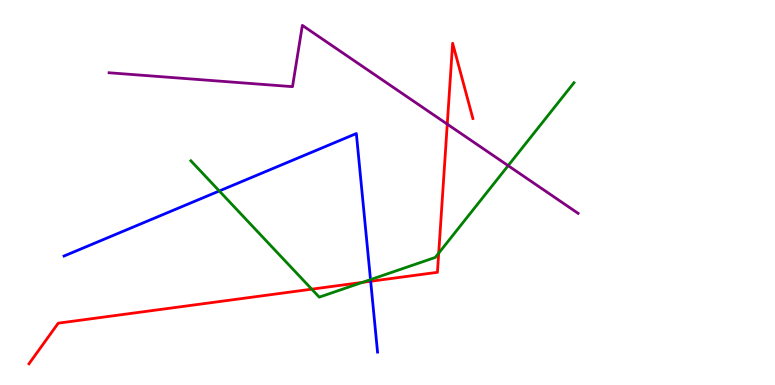[{'lines': ['blue', 'red'], 'intersections': [{'x': 4.78, 'y': 2.69}]}, {'lines': ['green', 'red'], 'intersections': [{'x': 4.02, 'y': 2.49}, {'x': 4.68, 'y': 2.67}, {'x': 5.66, 'y': 3.43}]}, {'lines': ['purple', 'red'], 'intersections': [{'x': 5.77, 'y': 6.78}]}, {'lines': ['blue', 'green'], 'intersections': [{'x': 2.83, 'y': 5.04}, {'x': 4.78, 'y': 2.74}]}, {'lines': ['blue', 'purple'], 'intersections': []}, {'lines': ['green', 'purple'], 'intersections': [{'x': 6.56, 'y': 5.7}]}]